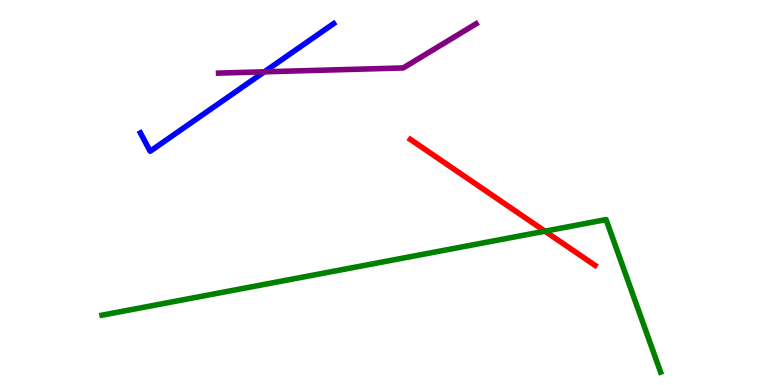[{'lines': ['blue', 'red'], 'intersections': []}, {'lines': ['green', 'red'], 'intersections': [{'x': 7.03, 'y': 4.0}]}, {'lines': ['purple', 'red'], 'intersections': []}, {'lines': ['blue', 'green'], 'intersections': []}, {'lines': ['blue', 'purple'], 'intersections': [{'x': 3.41, 'y': 8.13}]}, {'lines': ['green', 'purple'], 'intersections': []}]